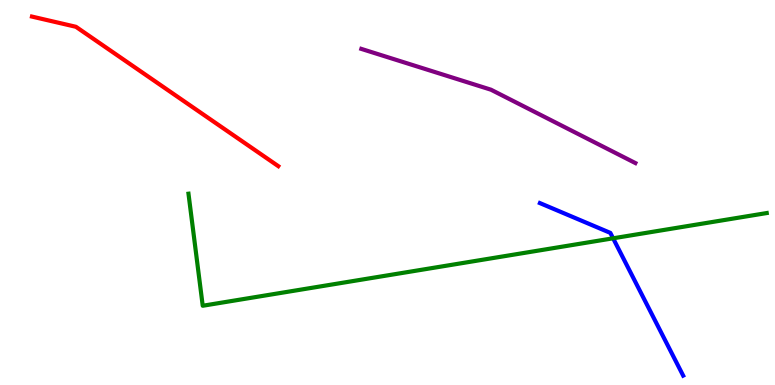[{'lines': ['blue', 'red'], 'intersections': []}, {'lines': ['green', 'red'], 'intersections': []}, {'lines': ['purple', 'red'], 'intersections': []}, {'lines': ['blue', 'green'], 'intersections': [{'x': 7.91, 'y': 3.81}]}, {'lines': ['blue', 'purple'], 'intersections': []}, {'lines': ['green', 'purple'], 'intersections': []}]